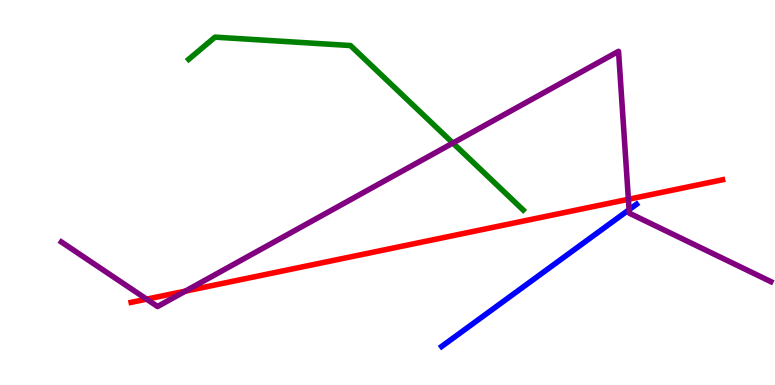[{'lines': ['blue', 'red'], 'intersections': []}, {'lines': ['green', 'red'], 'intersections': []}, {'lines': ['purple', 'red'], 'intersections': [{'x': 1.89, 'y': 2.23}, {'x': 2.39, 'y': 2.44}, {'x': 8.11, 'y': 4.82}]}, {'lines': ['blue', 'green'], 'intersections': []}, {'lines': ['blue', 'purple'], 'intersections': [{'x': 8.12, 'y': 4.55}]}, {'lines': ['green', 'purple'], 'intersections': [{'x': 5.84, 'y': 6.28}]}]